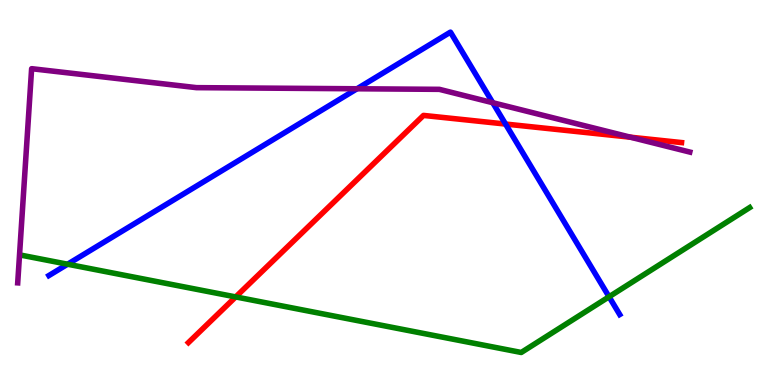[{'lines': ['blue', 'red'], 'intersections': [{'x': 6.52, 'y': 6.78}]}, {'lines': ['green', 'red'], 'intersections': [{'x': 3.04, 'y': 2.29}]}, {'lines': ['purple', 'red'], 'intersections': [{'x': 8.13, 'y': 6.44}]}, {'lines': ['blue', 'green'], 'intersections': [{'x': 0.872, 'y': 3.14}, {'x': 7.86, 'y': 2.29}]}, {'lines': ['blue', 'purple'], 'intersections': [{'x': 4.61, 'y': 7.69}, {'x': 6.36, 'y': 7.33}]}, {'lines': ['green', 'purple'], 'intersections': []}]